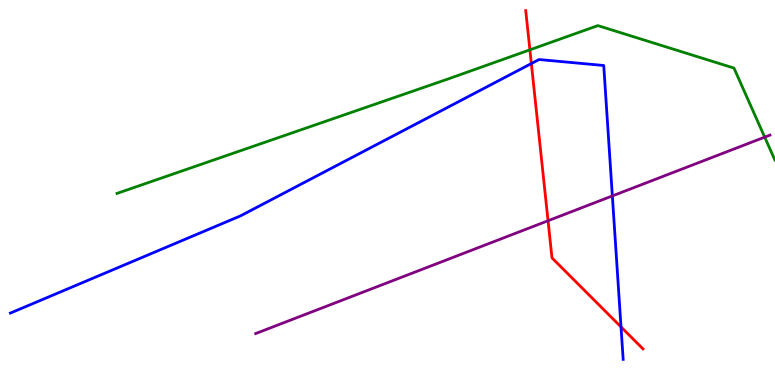[{'lines': ['blue', 'red'], 'intersections': [{'x': 6.86, 'y': 8.35}, {'x': 8.01, 'y': 1.51}]}, {'lines': ['green', 'red'], 'intersections': [{'x': 6.84, 'y': 8.71}]}, {'lines': ['purple', 'red'], 'intersections': [{'x': 7.07, 'y': 4.27}]}, {'lines': ['blue', 'green'], 'intersections': []}, {'lines': ['blue', 'purple'], 'intersections': [{'x': 7.9, 'y': 4.91}]}, {'lines': ['green', 'purple'], 'intersections': [{'x': 9.87, 'y': 6.44}]}]